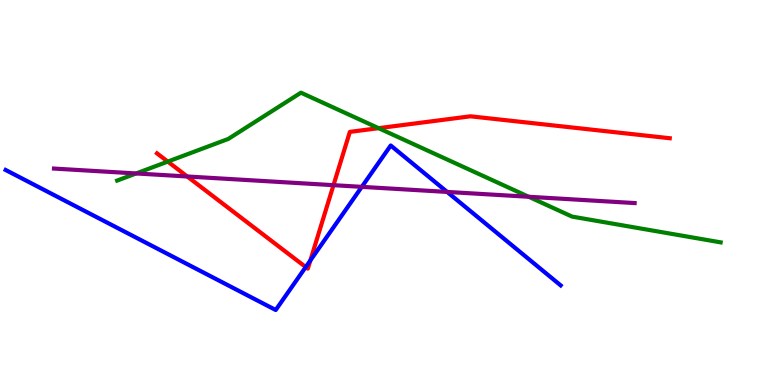[{'lines': ['blue', 'red'], 'intersections': [{'x': 3.94, 'y': 3.06}, {'x': 4.0, 'y': 3.24}]}, {'lines': ['green', 'red'], 'intersections': [{'x': 2.16, 'y': 5.8}, {'x': 4.89, 'y': 6.67}]}, {'lines': ['purple', 'red'], 'intersections': [{'x': 2.42, 'y': 5.42}, {'x': 4.3, 'y': 5.19}]}, {'lines': ['blue', 'green'], 'intersections': []}, {'lines': ['blue', 'purple'], 'intersections': [{'x': 4.67, 'y': 5.15}, {'x': 5.77, 'y': 5.01}]}, {'lines': ['green', 'purple'], 'intersections': [{'x': 1.76, 'y': 5.49}, {'x': 6.82, 'y': 4.89}]}]